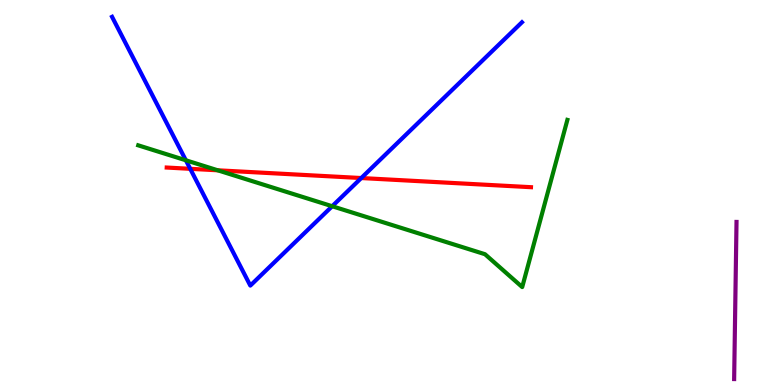[{'lines': ['blue', 'red'], 'intersections': [{'x': 2.45, 'y': 5.62}, {'x': 4.66, 'y': 5.38}]}, {'lines': ['green', 'red'], 'intersections': [{'x': 2.81, 'y': 5.58}]}, {'lines': ['purple', 'red'], 'intersections': []}, {'lines': ['blue', 'green'], 'intersections': [{'x': 2.4, 'y': 5.84}, {'x': 4.29, 'y': 4.64}]}, {'lines': ['blue', 'purple'], 'intersections': []}, {'lines': ['green', 'purple'], 'intersections': []}]